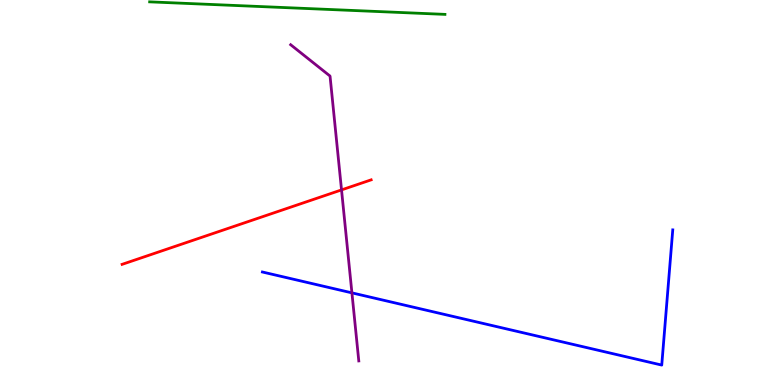[{'lines': ['blue', 'red'], 'intersections': []}, {'lines': ['green', 'red'], 'intersections': []}, {'lines': ['purple', 'red'], 'intersections': [{'x': 4.41, 'y': 5.07}]}, {'lines': ['blue', 'green'], 'intersections': []}, {'lines': ['blue', 'purple'], 'intersections': [{'x': 4.54, 'y': 2.39}]}, {'lines': ['green', 'purple'], 'intersections': []}]